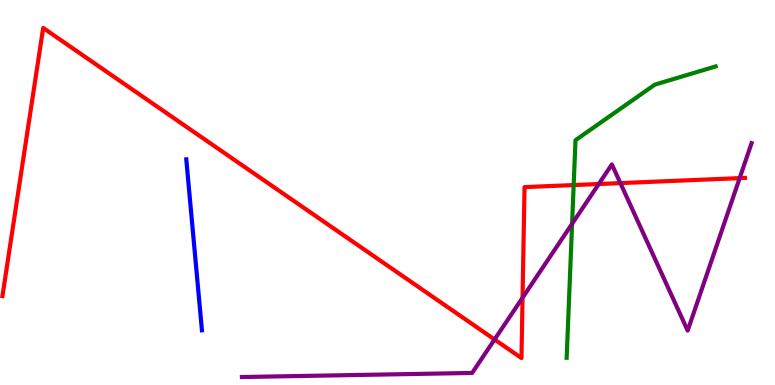[{'lines': ['blue', 'red'], 'intersections': []}, {'lines': ['green', 'red'], 'intersections': [{'x': 7.4, 'y': 5.19}]}, {'lines': ['purple', 'red'], 'intersections': [{'x': 6.38, 'y': 1.18}, {'x': 6.74, 'y': 2.27}, {'x': 7.73, 'y': 5.22}, {'x': 8.0, 'y': 5.24}, {'x': 9.54, 'y': 5.37}]}, {'lines': ['blue', 'green'], 'intersections': []}, {'lines': ['blue', 'purple'], 'intersections': []}, {'lines': ['green', 'purple'], 'intersections': [{'x': 7.38, 'y': 4.19}]}]